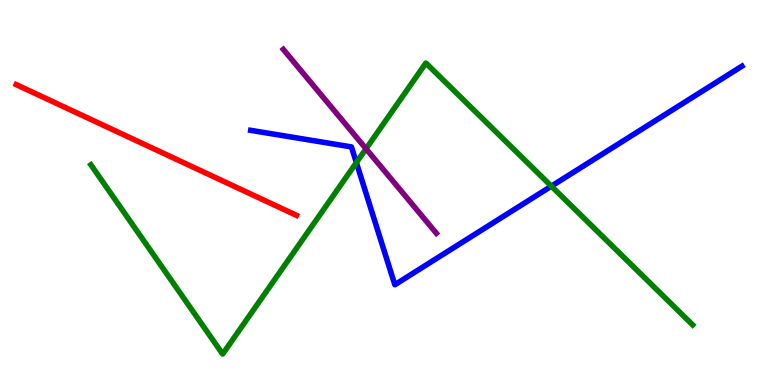[{'lines': ['blue', 'red'], 'intersections': []}, {'lines': ['green', 'red'], 'intersections': []}, {'lines': ['purple', 'red'], 'intersections': []}, {'lines': ['blue', 'green'], 'intersections': [{'x': 4.6, 'y': 5.78}, {'x': 7.11, 'y': 5.16}]}, {'lines': ['blue', 'purple'], 'intersections': []}, {'lines': ['green', 'purple'], 'intersections': [{'x': 4.72, 'y': 6.14}]}]